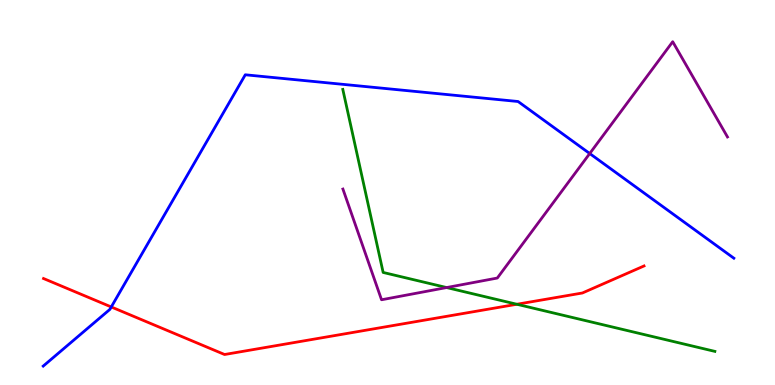[{'lines': ['blue', 'red'], 'intersections': [{'x': 1.44, 'y': 2.03}]}, {'lines': ['green', 'red'], 'intersections': [{'x': 6.67, 'y': 2.1}]}, {'lines': ['purple', 'red'], 'intersections': []}, {'lines': ['blue', 'green'], 'intersections': []}, {'lines': ['blue', 'purple'], 'intersections': [{'x': 7.61, 'y': 6.01}]}, {'lines': ['green', 'purple'], 'intersections': [{'x': 5.76, 'y': 2.53}]}]